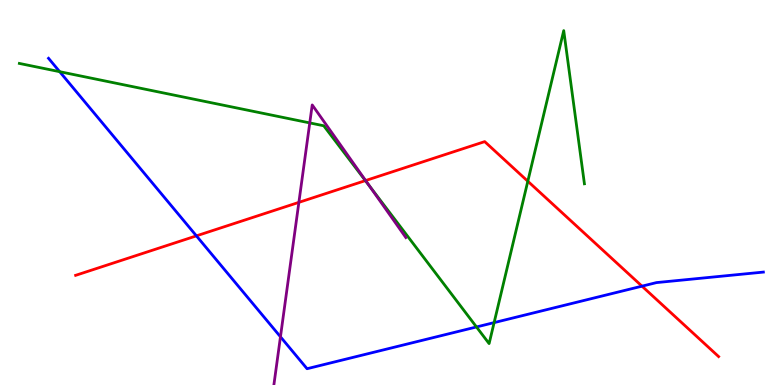[{'lines': ['blue', 'red'], 'intersections': [{'x': 2.53, 'y': 3.87}, {'x': 8.28, 'y': 2.57}]}, {'lines': ['green', 'red'], 'intersections': [{'x': 4.71, 'y': 5.31}, {'x': 6.81, 'y': 5.29}]}, {'lines': ['purple', 'red'], 'intersections': [{'x': 3.86, 'y': 4.74}, {'x': 4.72, 'y': 5.31}]}, {'lines': ['blue', 'green'], 'intersections': [{'x': 0.77, 'y': 8.14}, {'x': 6.15, 'y': 1.51}, {'x': 6.38, 'y': 1.62}]}, {'lines': ['blue', 'purple'], 'intersections': [{'x': 3.62, 'y': 1.25}]}, {'lines': ['green', 'purple'], 'intersections': [{'x': 4.0, 'y': 6.81}, {'x': 4.76, 'y': 5.18}]}]